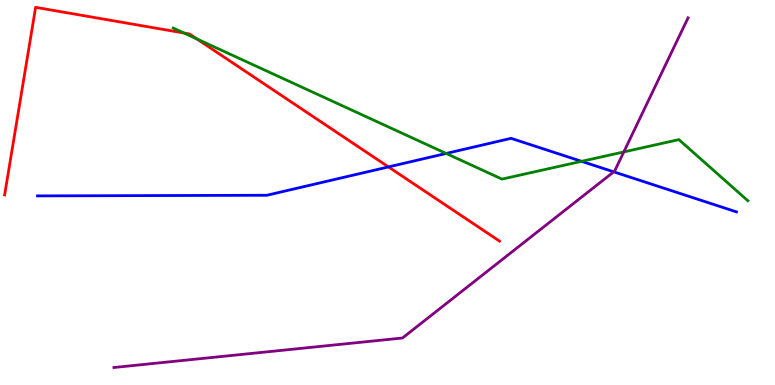[{'lines': ['blue', 'red'], 'intersections': [{'x': 5.01, 'y': 5.66}]}, {'lines': ['green', 'red'], 'intersections': [{'x': 2.37, 'y': 9.14}, {'x': 2.54, 'y': 8.99}]}, {'lines': ['purple', 'red'], 'intersections': []}, {'lines': ['blue', 'green'], 'intersections': [{'x': 5.76, 'y': 6.01}, {'x': 7.5, 'y': 5.81}]}, {'lines': ['blue', 'purple'], 'intersections': [{'x': 7.92, 'y': 5.54}]}, {'lines': ['green', 'purple'], 'intersections': [{'x': 8.05, 'y': 6.05}]}]